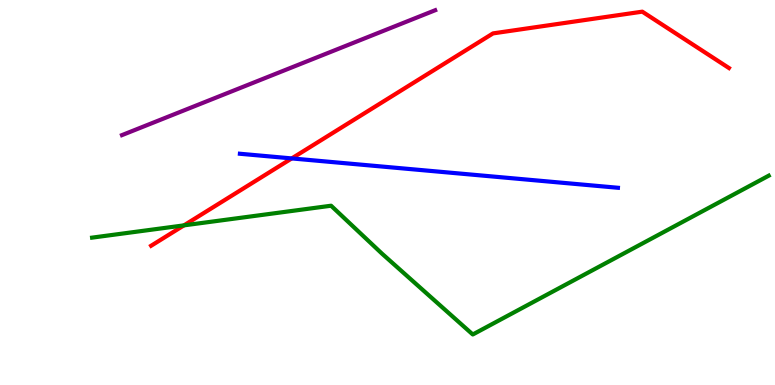[{'lines': ['blue', 'red'], 'intersections': [{'x': 3.76, 'y': 5.89}]}, {'lines': ['green', 'red'], 'intersections': [{'x': 2.37, 'y': 4.15}]}, {'lines': ['purple', 'red'], 'intersections': []}, {'lines': ['blue', 'green'], 'intersections': []}, {'lines': ['blue', 'purple'], 'intersections': []}, {'lines': ['green', 'purple'], 'intersections': []}]